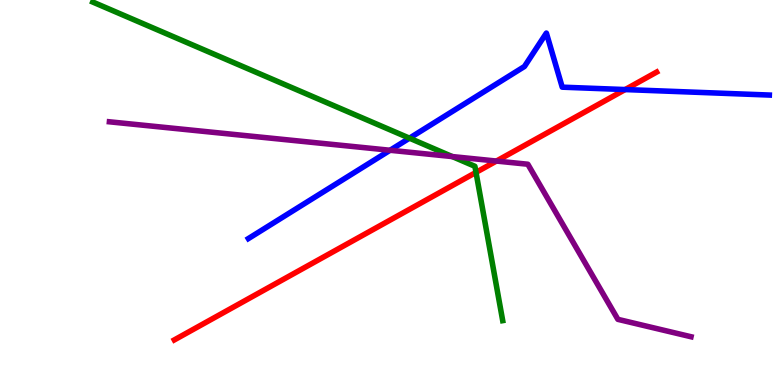[{'lines': ['blue', 'red'], 'intersections': [{'x': 8.07, 'y': 7.67}]}, {'lines': ['green', 'red'], 'intersections': [{'x': 6.14, 'y': 5.52}]}, {'lines': ['purple', 'red'], 'intersections': [{'x': 6.41, 'y': 5.82}]}, {'lines': ['blue', 'green'], 'intersections': [{'x': 5.28, 'y': 6.41}]}, {'lines': ['blue', 'purple'], 'intersections': [{'x': 5.03, 'y': 6.1}]}, {'lines': ['green', 'purple'], 'intersections': [{'x': 5.84, 'y': 5.93}]}]